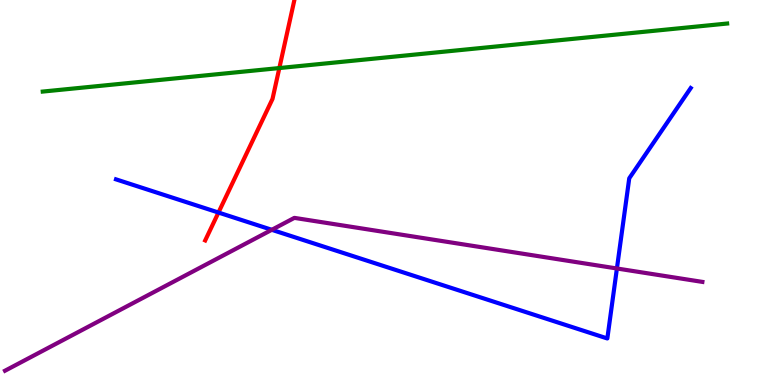[{'lines': ['blue', 'red'], 'intersections': [{'x': 2.82, 'y': 4.48}]}, {'lines': ['green', 'red'], 'intersections': [{'x': 3.6, 'y': 8.23}]}, {'lines': ['purple', 'red'], 'intersections': []}, {'lines': ['blue', 'green'], 'intersections': []}, {'lines': ['blue', 'purple'], 'intersections': [{'x': 3.51, 'y': 4.03}, {'x': 7.96, 'y': 3.03}]}, {'lines': ['green', 'purple'], 'intersections': []}]